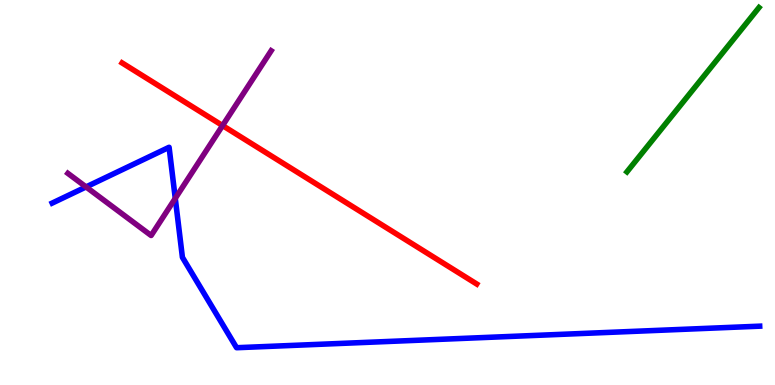[{'lines': ['blue', 'red'], 'intersections': []}, {'lines': ['green', 'red'], 'intersections': []}, {'lines': ['purple', 'red'], 'intersections': [{'x': 2.87, 'y': 6.74}]}, {'lines': ['blue', 'green'], 'intersections': []}, {'lines': ['blue', 'purple'], 'intersections': [{'x': 1.11, 'y': 5.14}, {'x': 2.26, 'y': 4.85}]}, {'lines': ['green', 'purple'], 'intersections': []}]